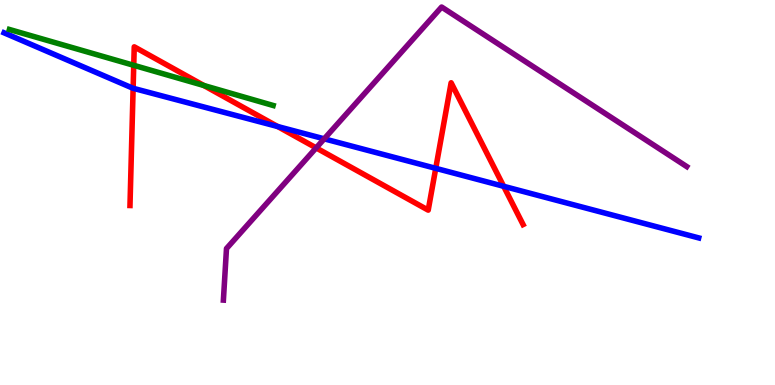[{'lines': ['blue', 'red'], 'intersections': [{'x': 1.72, 'y': 7.71}, {'x': 3.58, 'y': 6.71}, {'x': 5.62, 'y': 5.63}, {'x': 6.5, 'y': 5.16}]}, {'lines': ['green', 'red'], 'intersections': [{'x': 1.73, 'y': 8.3}, {'x': 2.63, 'y': 7.78}]}, {'lines': ['purple', 'red'], 'intersections': [{'x': 4.08, 'y': 6.16}]}, {'lines': ['blue', 'green'], 'intersections': []}, {'lines': ['blue', 'purple'], 'intersections': [{'x': 4.18, 'y': 6.39}]}, {'lines': ['green', 'purple'], 'intersections': []}]